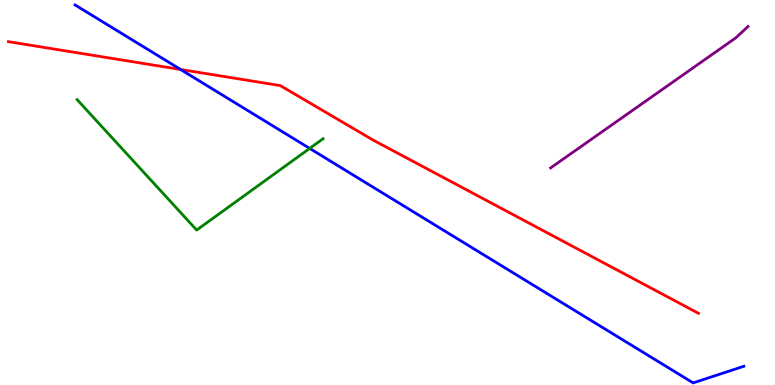[{'lines': ['blue', 'red'], 'intersections': [{'x': 2.33, 'y': 8.2}]}, {'lines': ['green', 'red'], 'intersections': []}, {'lines': ['purple', 'red'], 'intersections': []}, {'lines': ['blue', 'green'], 'intersections': [{'x': 4.0, 'y': 6.15}]}, {'lines': ['blue', 'purple'], 'intersections': []}, {'lines': ['green', 'purple'], 'intersections': []}]